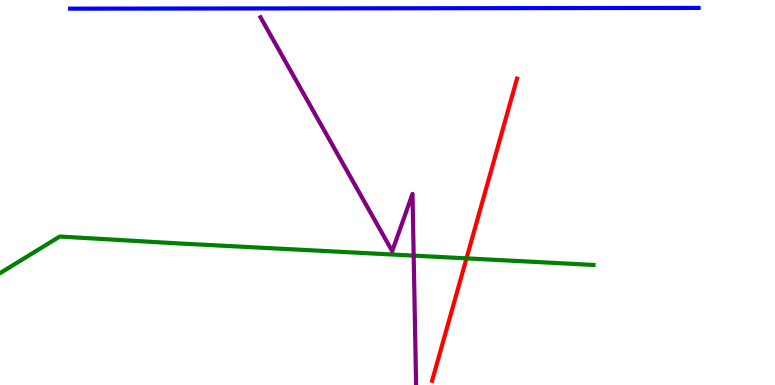[{'lines': ['blue', 'red'], 'intersections': []}, {'lines': ['green', 'red'], 'intersections': [{'x': 6.02, 'y': 3.29}]}, {'lines': ['purple', 'red'], 'intersections': []}, {'lines': ['blue', 'green'], 'intersections': []}, {'lines': ['blue', 'purple'], 'intersections': []}, {'lines': ['green', 'purple'], 'intersections': [{'x': 5.34, 'y': 3.36}]}]